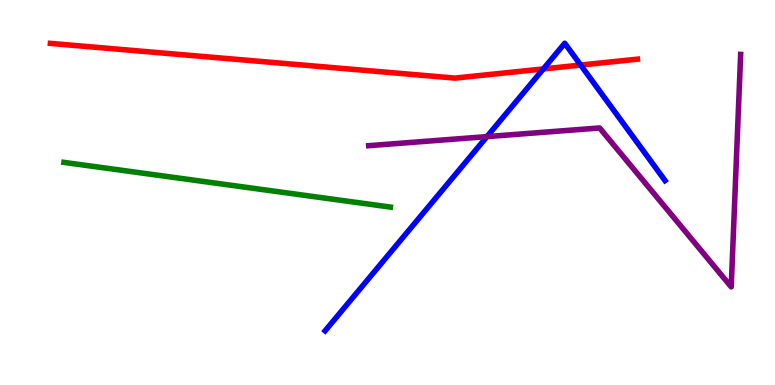[{'lines': ['blue', 'red'], 'intersections': [{'x': 7.01, 'y': 8.21}, {'x': 7.49, 'y': 8.31}]}, {'lines': ['green', 'red'], 'intersections': []}, {'lines': ['purple', 'red'], 'intersections': []}, {'lines': ['blue', 'green'], 'intersections': []}, {'lines': ['blue', 'purple'], 'intersections': [{'x': 6.28, 'y': 6.45}]}, {'lines': ['green', 'purple'], 'intersections': []}]